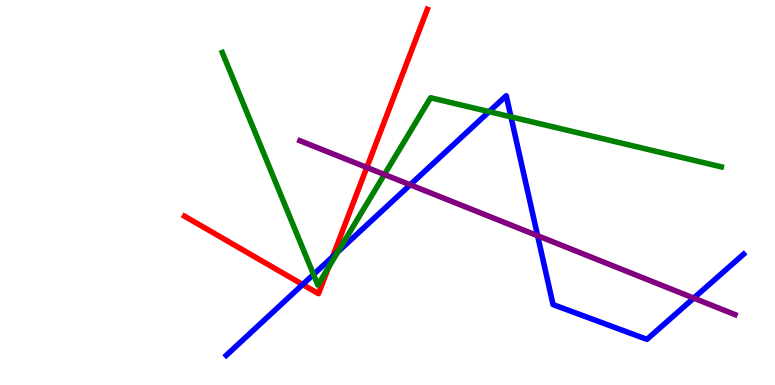[{'lines': ['blue', 'red'], 'intersections': [{'x': 3.91, 'y': 2.61}, {'x': 4.29, 'y': 3.33}]}, {'lines': ['green', 'red'], 'intersections': [{'x': 4.24, 'y': 3.06}]}, {'lines': ['purple', 'red'], 'intersections': [{'x': 4.73, 'y': 5.65}]}, {'lines': ['blue', 'green'], 'intersections': [{'x': 4.05, 'y': 2.87}, {'x': 4.36, 'y': 3.46}, {'x': 6.31, 'y': 7.1}, {'x': 6.59, 'y': 6.96}]}, {'lines': ['blue', 'purple'], 'intersections': [{'x': 5.29, 'y': 5.2}, {'x': 6.94, 'y': 3.88}, {'x': 8.95, 'y': 2.26}]}, {'lines': ['green', 'purple'], 'intersections': [{'x': 4.96, 'y': 5.47}]}]